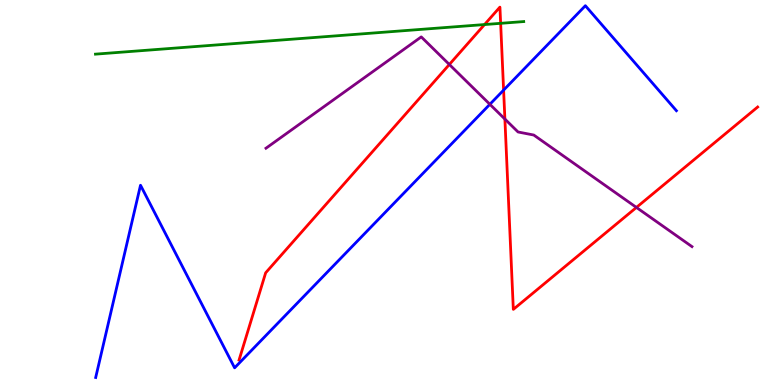[{'lines': ['blue', 'red'], 'intersections': [{'x': 6.5, 'y': 7.66}]}, {'lines': ['green', 'red'], 'intersections': [{'x': 6.25, 'y': 9.36}, {'x': 6.46, 'y': 9.39}]}, {'lines': ['purple', 'red'], 'intersections': [{'x': 5.8, 'y': 8.33}, {'x': 6.51, 'y': 6.91}, {'x': 8.21, 'y': 4.61}]}, {'lines': ['blue', 'green'], 'intersections': []}, {'lines': ['blue', 'purple'], 'intersections': [{'x': 6.32, 'y': 7.29}]}, {'lines': ['green', 'purple'], 'intersections': []}]